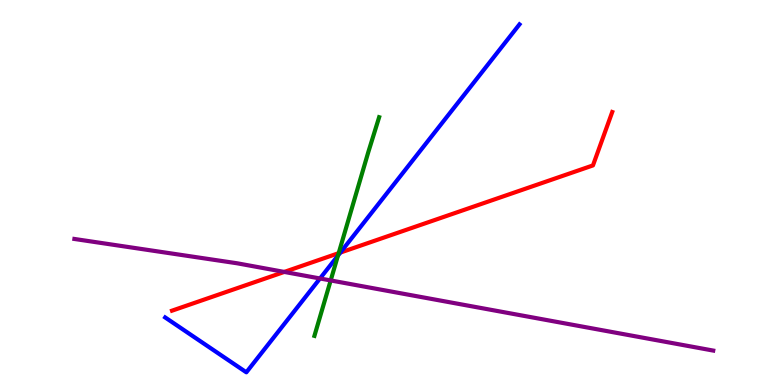[{'lines': ['blue', 'red'], 'intersections': [{'x': 4.39, 'y': 3.44}]}, {'lines': ['green', 'red'], 'intersections': [{'x': 4.37, 'y': 3.42}]}, {'lines': ['purple', 'red'], 'intersections': [{'x': 3.67, 'y': 2.94}]}, {'lines': ['blue', 'green'], 'intersections': [{'x': 4.36, 'y': 3.36}]}, {'lines': ['blue', 'purple'], 'intersections': [{'x': 4.13, 'y': 2.77}]}, {'lines': ['green', 'purple'], 'intersections': [{'x': 4.27, 'y': 2.72}]}]